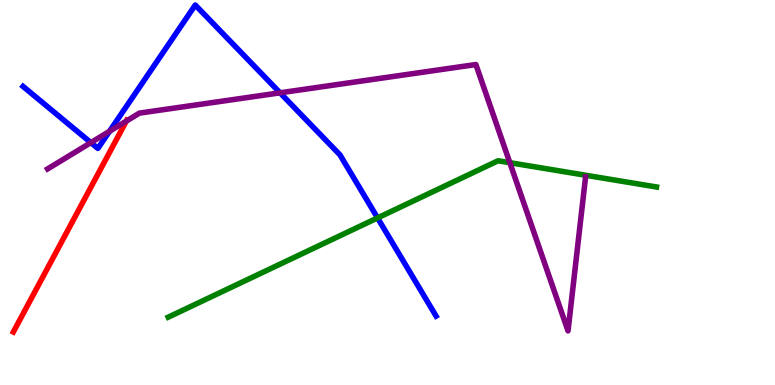[{'lines': ['blue', 'red'], 'intersections': []}, {'lines': ['green', 'red'], 'intersections': []}, {'lines': ['purple', 'red'], 'intersections': [{'x': 1.63, 'y': 6.85}]}, {'lines': ['blue', 'green'], 'intersections': [{'x': 4.87, 'y': 4.34}]}, {'lines': ['blue', 'purple'], 'intersections': [{'x': 1.17, 'y': 6.3}, {'x': 1.41, 'y': 6.59}, {'x': 3.61, 'y': 7.59}]}, {'lines': ['green', 'purple'], 'intersections': [{'x': 6.58, 'y': 5.77}]}]